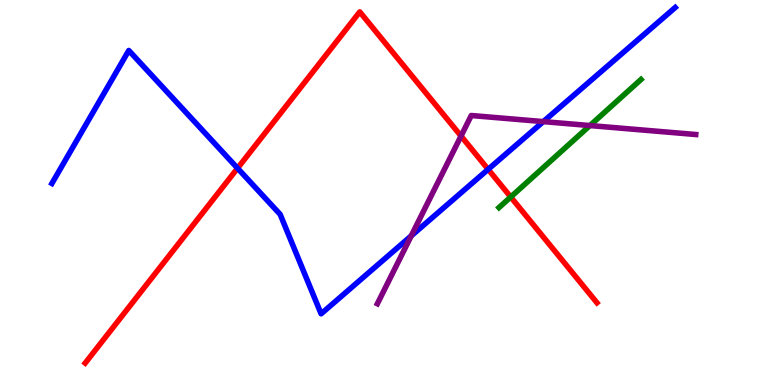[{'lines': ['blue', 'red'], 'intersections': [{'x': 3.07, 'y': 5.63}, {'x': 6.3, 'y': 5.6}]}, {'lines': ['green', 'red'], 'intersections': [{'x': 6.59, 'y': 4.88}]}, {'lines': ['purple', 'red'], 'intersections': [{'x': 5.95, 'y': 6.47}]}, {'lines': ['blue', 'green'], 'intersections': []}, {'lines': ['blue', 'purple'], 'intersections': [{'x': 5.31, 'y': 3.87}, {'x': 7.01, 'y': 6.84}]}, {'lines': ['green', 'purple'], 'intersections': [{'x': 7.61, 'y': 6.74}]}]